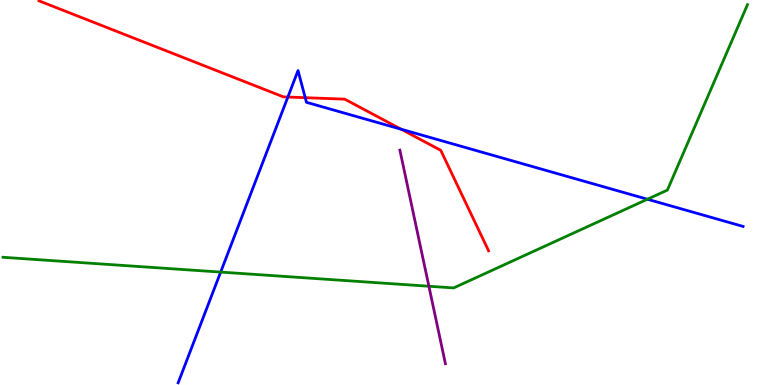[{'lines': ['blue', 'red'], 'intersections': [{'x': 3.71, 'y': 7.48}, {'x': 3.94, 'y': 7.46}, {'x': 5.18, 'y': 6.64}]}, {'lines': ['green', 'red'], 'intersections': []}, {'lines': ['purple', 'red'], 'intersections': []}, {'lines': ['blue', 'green'], 'intersections': [{'x': 2.85, 'y': 2.93}, {'x': 8.35, 'y': 4.83}]}, {'lines': ['blue', 'purple'], 'intersections': []}, {'lines': ['green', 'purple'], 'intersections': [{'x': 5.53, 'y': 2.57}]}]